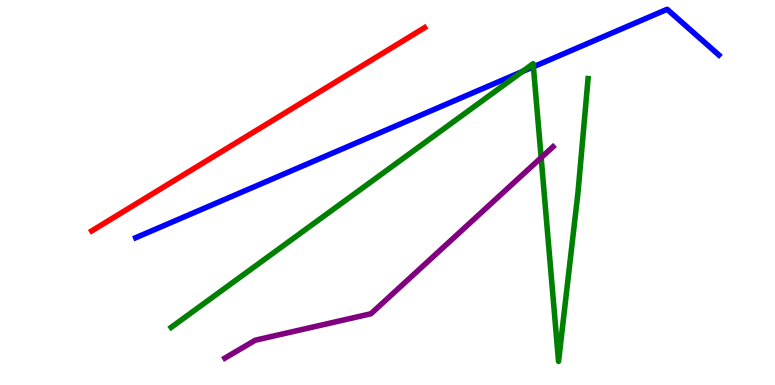[{'lines': ['blue', 'red'], 'intersections': []}, {'lines': ['green', 'red'], 'intersections': []}, {'lines': ['purple', 'red'], 'intersections': []}, {'lines': ['blue', 'green'], 'intersections': [{'x': 6.74, 'y': 8.14}, {'x': 6.88, 'y': 8.27}]}, {'lines': ['blue', 'purple'], 'intersections': []}, {'lines': ['green', 'purple'], 'intersections': [{'x': 6.98, 'y': 5.91}]}]